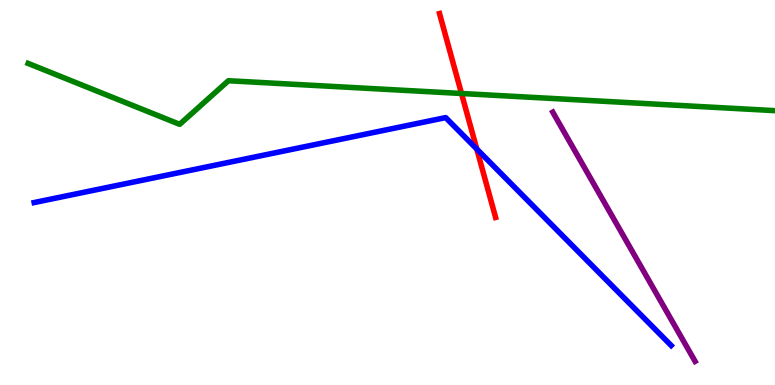[{'lines': ['blue', 'red'], 'intersections': [{'x': 6.15, 'y': 6.13}]}, {'lines': ['green', 'red'], 'intersections': [{'x': 5.95, 'y': 7.57}]}, {'lines': ['purple', 'red'], 'intersections': []}, {'lines': ['blue', 'green'], 'intersections': []}, {'lines': ['blue', 'purple'], 'intersections': []}, {'lines': ['green', 'purple'], 'intersections': []}]